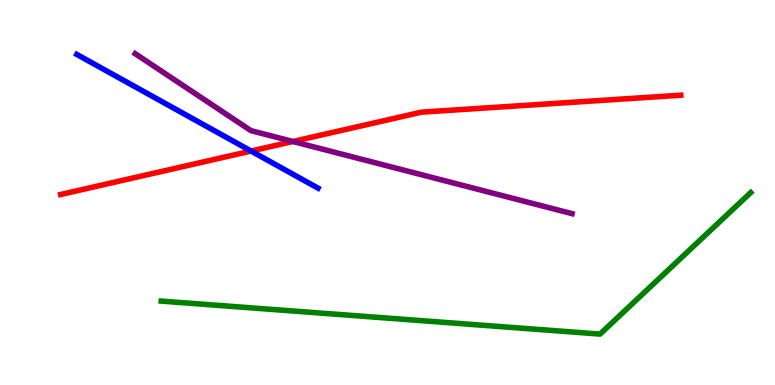[{'lines': ['blue', 'red'], 'intersections': [{'x': 3.24, 'y': 6.08}]}, {'lines': ['green', 'red'], 'intersections': []}, {'lines': ['purple', 'red'], 'intersections': [{'x': 3.78, 'y': 6.32}]}, {'lines': ['blue', 'green'], 'intersections': []}, {'lines': ['blue', 'purple'], 'intersections': []}, {'lines': ['green', 'purple'], 'intersections': []}]